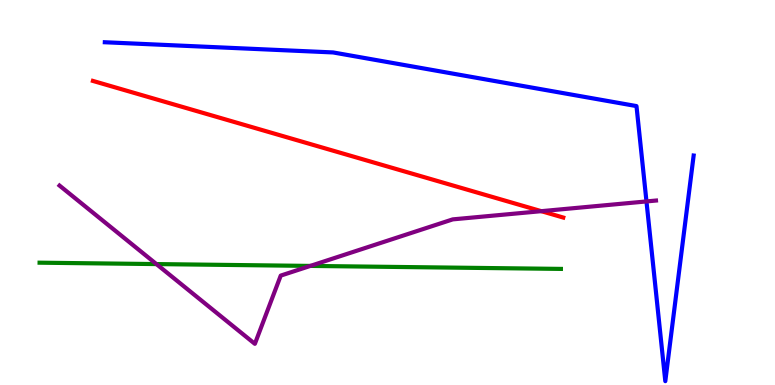[{'lines': ['blue', 'red'], 'intersections': []}, {'lines': ['green', 'red'], 'intersections': []}, {'lines': ['purple', 'red'], 'intersections': [{'x': 6.98, 'y': 4.52}]}, {'lines': ['blue', 'green'], 'intersections': []}, {'lines': ['blue', 'purple'], 'intersections': [{'x': 8.34, 'y': 4.77}]}, {'lines': ['green', 'purple'], 'intersections': [{'x': 2.02, 'y': 3.14}, {'x': 4.0, 'y': 3.09}]}]